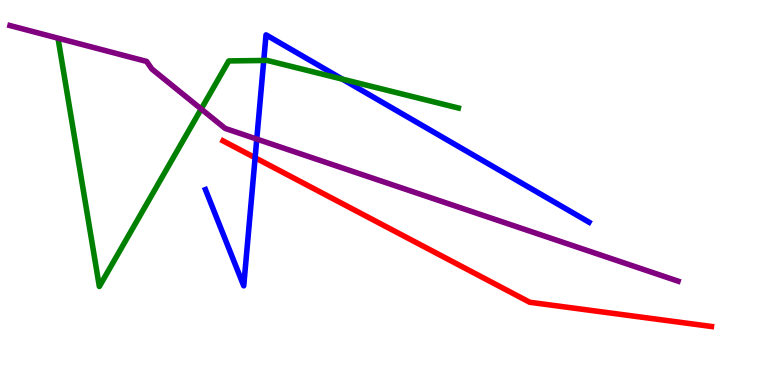[{'lines': ['blue', 'red'], 'intersections': [{'x': 3.29, 'y': 5.9}]}, {'lines': ['green', 'red'], 'intersections': []}, {'lines': ['purple', 'red'], 'intersections': []}, {'lines': ['blue', 'green'], 'intersections': [{'x': 3.4, 'y': 8.43}, {'x': 4.42, 'y': 7.94}]}, {'lines': ['blue', 'purple'], 'intersections': [{'x': 3.31, 'y': 6.39}]}, {'lines': ['green', 'purple'], 'intersections': [{'x': 2.6, 'y': 7.17}]}]